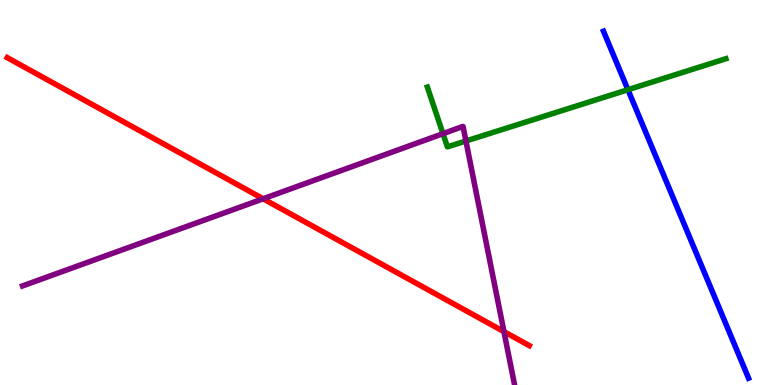[{'lines': ['blue', 'red'], 'intersections': []}, {'lines': ['green', 'red'], 'intersections': []}, {'lines': ['purple', 'red'], 'intersections': [{'x': 3.4, 'y': 4.84}, {'x': 6.5, 'y': 1.39}]}, {'lines': ['blue', 'green'], 'intersections': [{'x': 8.1, 'y': 7.67}]}, {'lines': ['blue', 'purple'], 'intersections': []}, {'lines': ['green', 'purple'], 'intersections': [{'x': 5.72, 'y': 6.53}, {'x': 6.01, 'y': 6.34}]}]